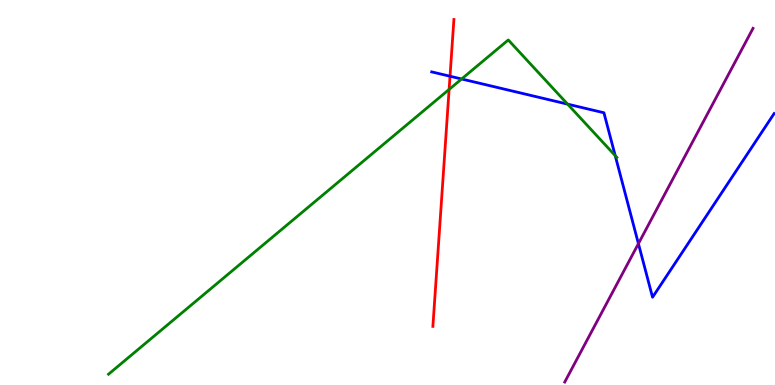[{'lines': ['blue', 'red'], 'intersections': [{'x': 5.81, 'y': 8.02}]}, {'lines': ['green', 'red'], 'intersections': [{'x': 5.79, 'y': 7.68}]}, {'lines': ['purple', 'red'], 'intersections': []}, {'lines': ['blue', 'green'], 'intersections': [{'x': 5.96, 'y': 7.95}, {'x': 7.32, 'y': 7.3}, {'x': 7.94, 'y': 5.96}]}, {'lines': ['blue', 'purple'], 'intersections': [{'x': 8.24, 'y': 3.67}]}, {'lines': ['green', 'purple'], 'intersections': []}]